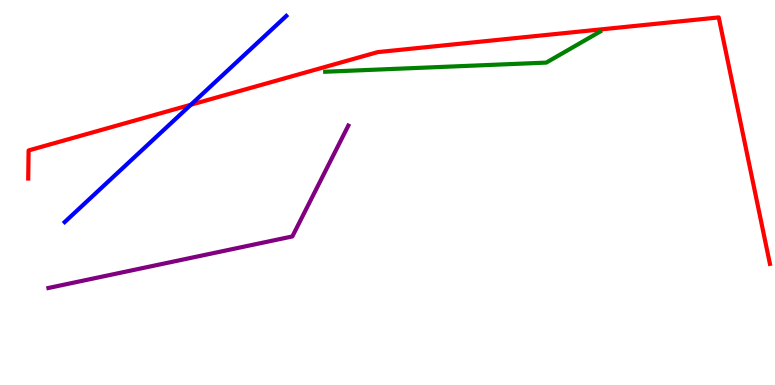[{'lines': ['blue', 'red'], 'intersections': [{'x': 2.46, 'y': 7.28}]}, {'lines': ['green', 'red'], 'intersections': []}, {'lines': ['purple', 'red'], 'intersections': []}, {'lines': ['blue', 'green'], 'intersections': []}, {'lines': ['blue', 'purple'], 'intersections': []}, {'lines': ['green', 'purple'], 'intersections': []}]